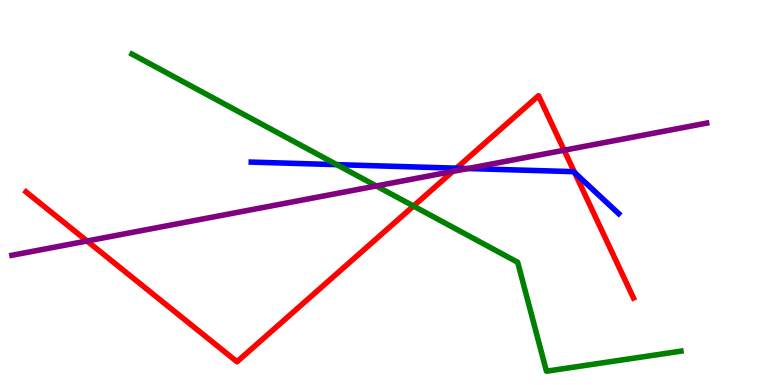[{'lines': ['blue', 'red'], 'intersections': [{'x': 5.89, 'y': 5.63}, {'x': 7.42, 'y': 5.51}]}, {'lines': ['green', 'red'], 'intersections': [{'x': 5.34, 'y': 4.65}]}, {'lines': ['purple', 'red'], 'intersections': [{'x': 1.12, 'y': 3.74}, {'x': 5.84, 'y': 5.55}, {'x': 7.28, 'y': 6.1}]}, {'lines': ['blue', 'green'], 'intersections': [{'x': 4.35, 'y': 5.72}]}, {'lines': ['blue', 'purple'], 'intersections': [{'x': 6.04, 'y': 5.62}]}, {'lines': ['green', 'purple'], 'intersections': [{'x': 4.86, 'y': 5.17}]}]